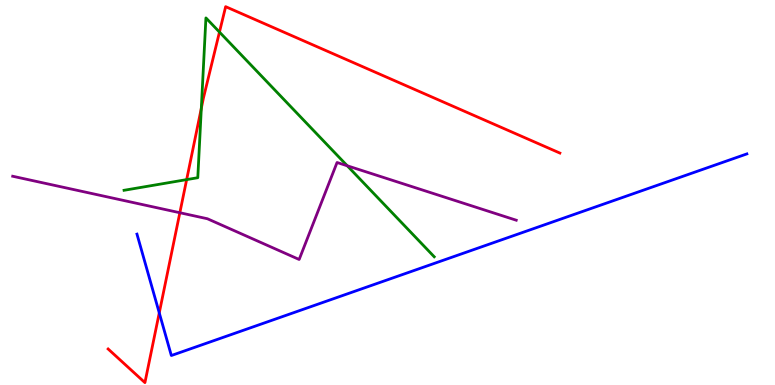[{'lines': ['blue', 'red'], 'intersections': [{'x': 2.06, 'y': 1.87}]}, {'lines': ['green', 'red'], 'intersections': [{'x': 2.41, 'y': 5.33}, {'x': 2.6, 'y': 7.19}, {'x': 2.83, 'y': 9.17}]}, {'lines': ['purple', 'red'], 'intersections': [{'x': 2.32, 'y': 4.47}]}, {'lines': ['blue', 'green'], 'intersections': []}, {'lines': ['blue', 'purple'], 'intersections': []}, {'lines': ['green', 'purple'], 'intersections': [{'x': 4.48, 'y': 5.69}]}]